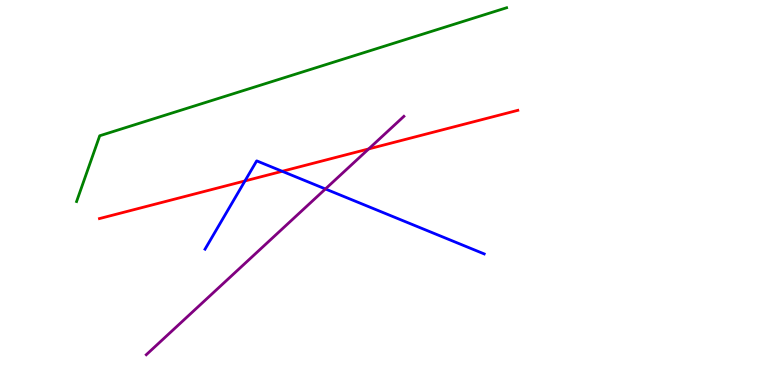[{'lines': ['blue', 'red'], 'intersections': [{'x': 3.16, 'y': 5.3}, {'x': 3.64, 'y': 5.55}]}, {'lines': ['green', 'red'], 'intersections': []}, {'lines': ['purple', 'red'], 'intersections': [{'x': 4.76, 'y': 6.13}]}, {'lines': ['blue', 'green'], 'intersections': []}, {'lines': ['blue', 'purple'], 'intersections': [{'x': 4.2, 'y': 5.09}]}, {'lines': ['green', 'purple'], 'intersections': []}]